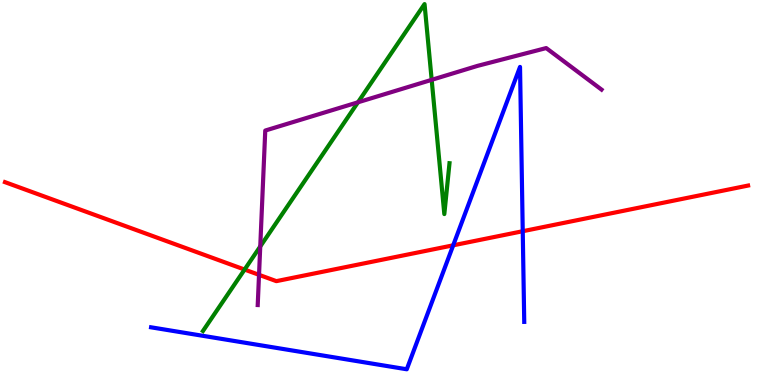[{'lines': ['blue', 'red'], 'intersections': [{'x': 5.85, 'y': 3.63}, {'x': 6.75, 'y': 3.99}]}, {'lines': ['green', 'red'], 'intersections': [{'x': 3.16, 'y': 3.0}]}, {'lines': ['purple', 'red'], 'intersections': [{'x': 3.34, 'y': 2.86}]}, {'lines': ['blue', 'green'], 'intersections': []}, {'lines': ['blue', 'purple'], 'intersections': []}, {'lines': ['green', 'purple'], 'intersections': [{'x': 3.36, 'y': 3.6}, {'x': 4.62, 'y': 7.34}, {'x': 5.57, 'y': 7.93}]}]